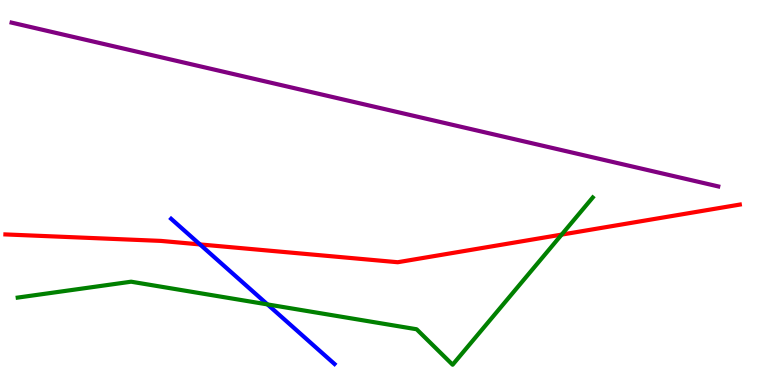[{'lines': ['blue', 'red'], 'intersections': [{'x': 2.58, 'y': 3.65}]}, {'lines': ['green', 'red'], 'intersections': [{'x': 7.25, 'y': 3.91}]}, {'lines': ['purple', 'red'], 'intersections': []}, {'lines': ['blue', 'green'], 'intersections': [{'x': 3.45, 'y': 2.09}]}, {'lines': ['blue', 'purple'], 'intersections': []}, {'lines': ['green', 'purple'], 'intersections': []}]